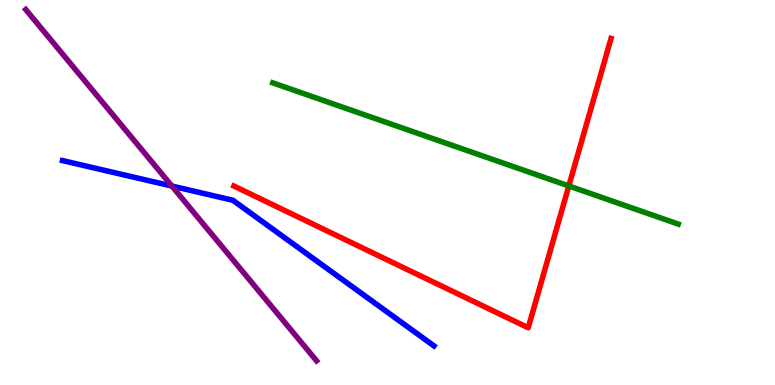[{'lines': ['blue', 'red'], 'intersections': []}, {'lines': ['green', 'red'], 'intersections': [{'x': 7.34, 'y': 5.17}]}, {'lines': ['purple', 'red'], 'intersections': []}, {'lines': ['blue', 'green'], 'intersections': []}, {'lines': ['blue', 'purple'], 'intersections': [{'x': 2.22, 'y': 5.17}]}, {'lines': ['green', 'purple'], 'intersections': []}]